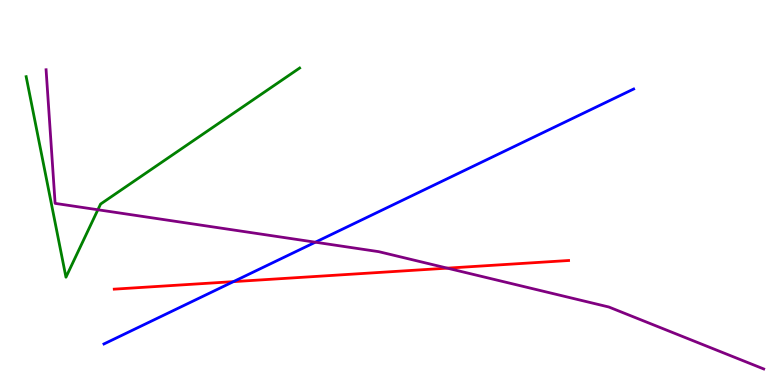[{'lines': ['blue', 'red'], 'intersections': [{'x': 3.01, 'y': 2.68}]}, {'lines': ['green', 'red'], 'intersections': []}, {'lines': ['purple', 'red'], 'intersections': [{'x': 5.77, 'y': 3.04}]}, {'lines': ['blue', 'green'], 'intersections': []}, {'lines': ['blue', 'purple'], 'intersections': [{'x': 4.07, 'y': 3.71}]}, {'lines': ['green', 'purple'], 'intersections': [{'x': 1.26, 'y': 4.55}]}]